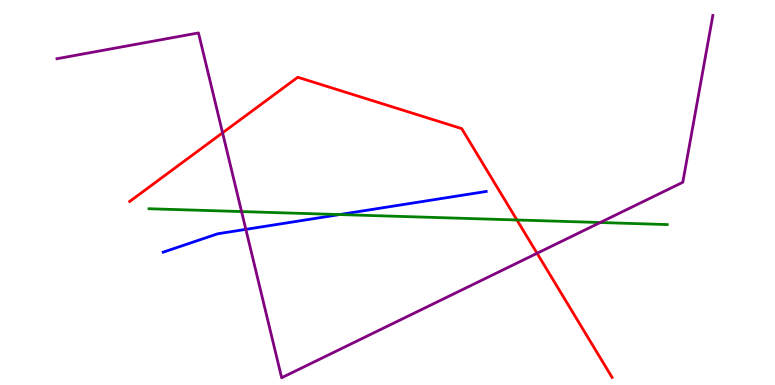[{'lines': ['blue', 'red'], 'intersections': []}, {'lines': ['green', 'red'], 'intersections': [{'x': 6.67, 'y': 4.29}]}, {'lines': ['purple', 'red'], 'intersections': [{'x': 2.87, 'y': 6.55}, {'x': 6.93, 'y': 3.42}]}, {'lines': ['blue', 'green'], 'intersections': [{'x': 4.38, 'y': 4.43}]}, {'lines': ['blue', 'purple'], 'intersections': [{'x': 3.17, 'y': 4.04}]}, {'lines': ['green', 'purple'], 'intersections': [{'x': 3.12, 'y': 4.5}, {'x': 7.74, 'y': 4.22}]}]